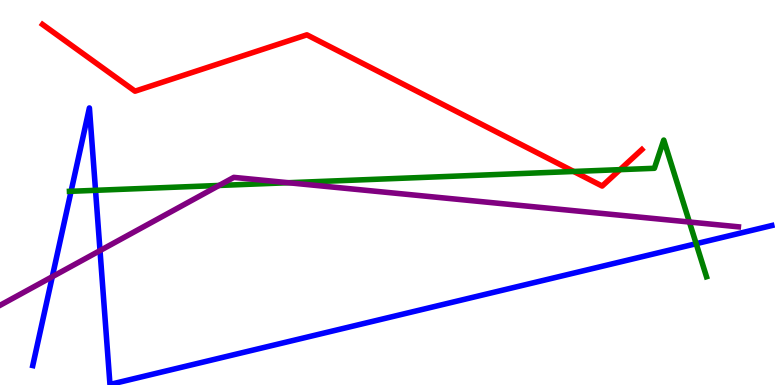[{'lines': ['blue', 'red'], 'intersections': []}, {'lines': ['green', 'red'], 'intersections': [{'x': 7.4, 'y': 5.55}, {'x': 8.0, 'y': 5.59}]}, {'lines': ['purple', 'red'], 'intersections': []}, {'lines': ['blue', 'green'], 'intersections': [{'x': 0.917, 'y': 5.03}, {'x': 1.23, 'y': 5.06}, {'x': 8.98, 'y': 3.67}]}, {'lines': ['blue', 'purple'], 'intersections': [{'x': 0.675, 'y': 2.81}, {'x': 1.29, 'y': 3.49}]}, {'lines': ['green', 'purple'], 'intersections': [{'x': 2.83, 'y': 5.18}, {'x': 3.72, 'y': 5.25}, {'x': 8.9, 'y': 4.23}]}]